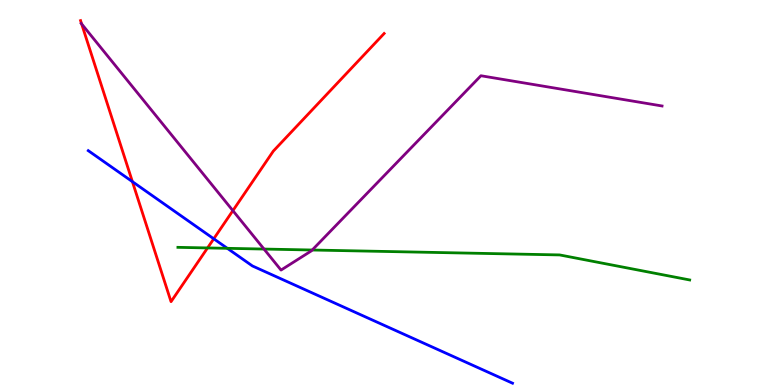[{'lines': ['blue', 'red'], 'intersections': [{'x': 1.71, 'y': 5.28}, {'x': 2.76, 'y': 3.8}]}, {'lines': ['green', 'red'], 'intersections': [{'x': 2.68, 'y': 3.56}]}, {'lines': ['purple', 'red'], 'intersections': [{'x': 1.05, 'y': 9.38}, {'x': 3.0, 'y': 4.53}]}, {'lines': ['blue', 'green'], 'intersections': [{'x': 2.93, 'y': 3.55}]}, {'lines': ['blue', 'purple'], 'intersections': []}, {'lines': ['green', 'purple'], 'intersections': [{'x': 3.41, 'y': 3.53}, {'x': 4.03, 'y': 3.51}]}]